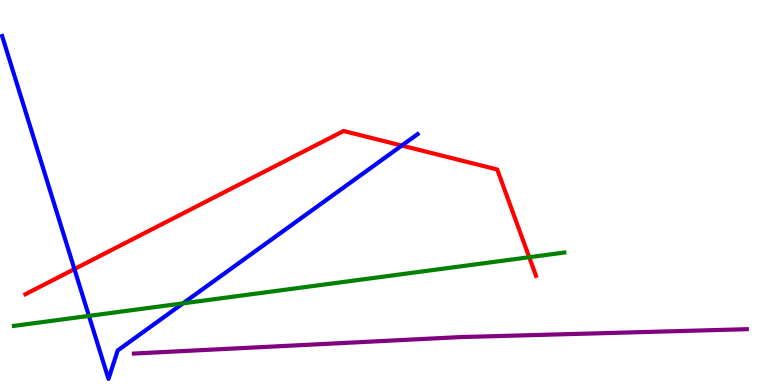[{'lines': ['blue', 'red'], 'intersections': [{'x': 0.96, 'y': 3.01}, {'x': 5.18, 'y': 6.22}]}, {'lines': ['green', 'red'], 'intersections': [{'x': 6.83, 'y': 3.32}]}, {'lines': ['purple', 'red'], 'intersections': []}, {'lines': ['blue', 'green'], 'intersections': [{'x': 1.15, 'y': 1.79}, {'x': 2.36, 'y': 2.12}]}, {'lines': ['blue', 'purple'], 'intersections': []}, {'lines': ['green', 'purple'], 'intersections': []}]